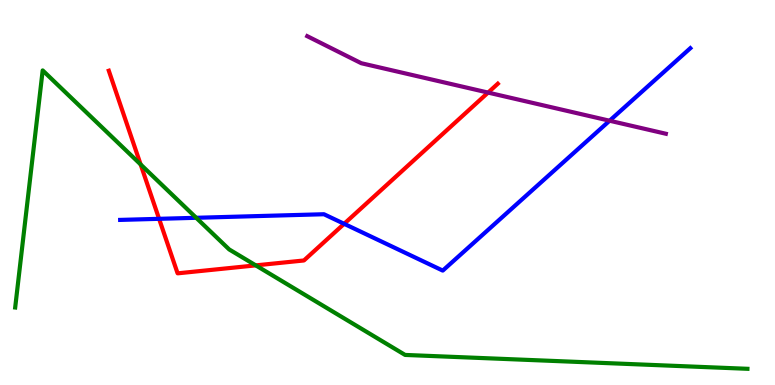[{'lines': ['blue', 'red'], 'intersections': [{'x': 2.05, 'y': 4.32}, {'x': 4.44, 'y': 4.19}]}, {'lines': ['green', 'red'], 'intersections': [{'x': 1.81, 'y': 5.73}, {'x': 3.3, 'y': 3.11}]}, {'lines': ['purple', 'red'], 'intersections': [{'x': 6.3, 'y': 7.6}]}, {'lines': ['blue', 'green'], 'intersections': [{'x': 2.53, 'y': 4.34}]}, {'lines': ['blue', 'purple'], 'intersections': [{'x': 7.87, 'y': 6.86}]}, {'lines': ['green', 'purple'], 'intersections': []}]